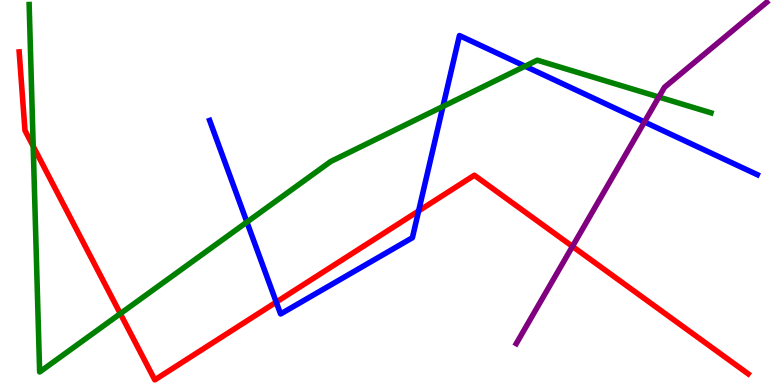[{'lines': ['blue', 'red'], 'intersections': [{'x': 3.56, 'y': 2.15}, {'x': 5.4, 'y': 4.52}]}, {'lines': ['green', 'red'], 'intersections': [{'x': 0.428, 'y': 6.2}, {'x': 1.55, 'y': 1.85}]}, {'lines': ['purple', 'red'], 'intersections': [{'x': 7.39, 'y': 3.6}]}, {'lines': ['blue', 'green'], 'intersections': [{'x': 3.19, 'y': 4.23}, {'x': 5.72, 'y': 7.23}, {'x': 6.77, 'y': 8.28}]}, {'lines': ['blue', 'purple'], 'intersections': [{'x': 8.32, 'y': 6.83}]}, {'lines': ['green', 'purple'], 'intersections': [{'x': 8.5, 'y': 7.48}]}]